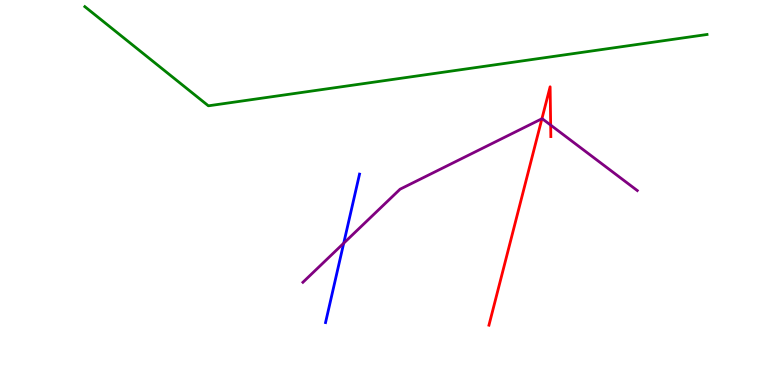[{'lines': ['blue', 'red'], 'intersections': []}, {'lines': ['green', 'red'], 'intersections': []}, {'lines': ['purple', 'red'], 'intersections': [{'x': 6.99, 'y': 6.92}, {'x': 7.11, 'y': 6.75}]}, {'lines': ['blue', 'green'], 'intersections': []}, {'lines': ['blue', 'purple'], 'intersections': [{'x': 4.44, 'y': 3.68}]}, {'lines': ['green', 'purple'], 'intersections': []}]